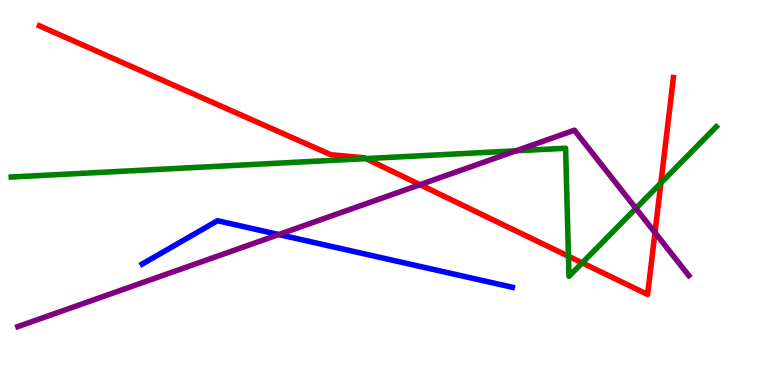[{'lines': ['blue', 'red'], 'intersections': []}, {'lines': ['green', 'red'], 'intersections': [{'x': 4.72, 'y': 5.88}, {'x': 7.33, 'y': 3.34}, {'x': 7.51, 'y': 3.17}, {'x': 8.53, 'y': 5.25}]}, {'lines': ['purple', 'red'], 'intersections': [{'x': 5.42, 'y': 5.2}, {'x': 8.45, 'y': 3.96}]}, {'lines': ['blue', 'green'], 'intersections': []}, {'lines': ['blue', 'purple'], 'intersections': [{'x': 3.6, 'y': 3.91}]}, {'lines': ['green', 'purple'], 'intersections': [{'x': 6.66, 'y': 6.08}, {'x': 8.21, 'y': 4.59}]}]